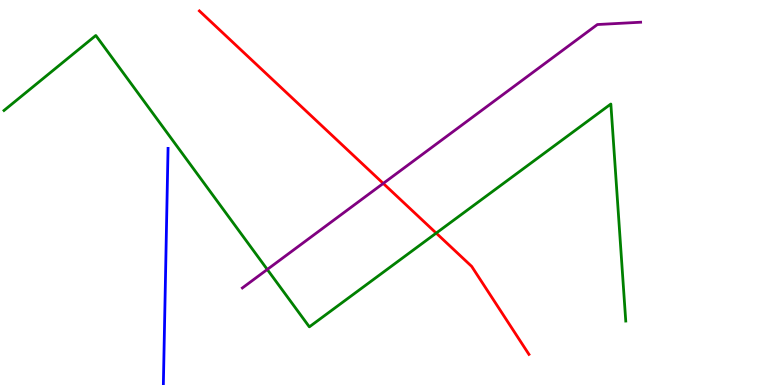[{'lines': ['blue', 'red'], 'intersections': []}, {'lines': ['green', 'red'], 'intersections': [{'x': 5.63, 'y': 3.95}]}, {'lines': ['purple', 'red'], 'intersections': [{'x': 4.95, 'y': 5.24}]}, {'lines': ['blue', 'green'], 'intersections': []}, {'lines': ['blue', 'purple'], 'intersections': []}, {'lines': ['green', 'purple'], 'intersections': [{'x': 3.45, 'y': 3.0}]}]